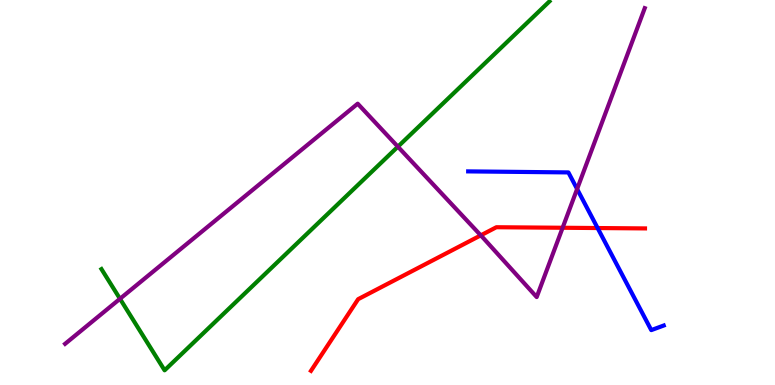[{'lines': ['blue', 'red'], 'intersections': [{'x': 7.71, 'y': 4.08}]}, {'lines': ['green', 'red'], 'intersections': []}, {'lines': ['purple', 'red'], 'intersections': [{'x': 6.2, 'y': 3.89}, {'x': 7.26, 'y': 4.08}]}, {'lines': ['blue', 'green'], 'intersections': []}, {'lines': ['blue', 'purple'], 'intersections': [{'x': 7.45, 'y': 5.09}]}, {'lines': ['green', 'purple'], 'intersections': [{'x': 1.55, 'y': 2.24}, {'x': 5.13, 'y': 6.19}]}]